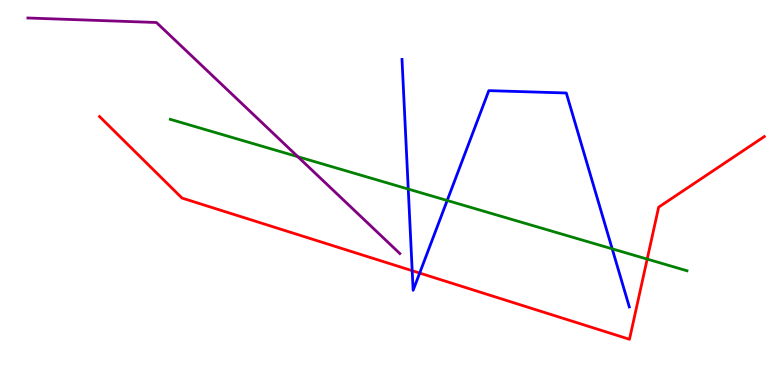[{'lines': ['blue', 'red'], 'intersections': [{'x': 5.32, 'y': 2.97}, {'x': 5.42, 'y': 2.91}]}, {'lines': ['green', 'red'], 'intersections': [{'x': 8.35, 'y': 3.27}]}, {'lines': ['purple', 'red'], 'intersections': []}, {'lines': ['blue', 'green'], 'intersections': [{'x': 5.27, 'y': 5.09}, {'x': 5.77, 'y': 4.79}, {'x': 7.9, 'y': 3.54}]}, {'lines': ['blue', 'purple'], 'intersections': []}, {'lines': ['green', 'purple'], 'intersections': [{'x': 3.84, 'y': 5.93}]}]